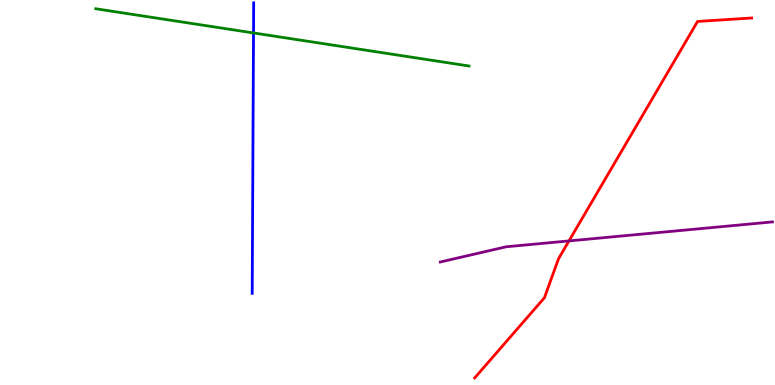[{'lines': ['blue', 'red'], 'intersections': []}, {'lines': ['green', 'red'], 'intersections': []}, {'lines': ['purple', 'red'], 'intersections': [{'x': 7.34, 'y': 3.74}]}, {'lines': ['blue', 'green'], 'intersections': [{'x': 3.27, 'y': 9.14}]}, {'lines': ['blue', 'purple'], 'intersections': []}, {'lines': ['green', 'purple'], 'intersections': []}]